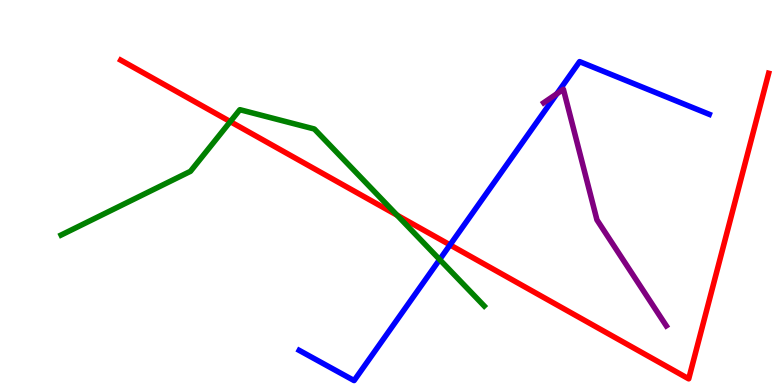[{'lines': ['blue', 'red'], 'intersections': [{'x': 5.81, 'y': 3.64}]}, {'lines': ['green', 'red'], 'intersections': [{'x': 2.97, 'y': 6.84}, {'x': 5.12, 'y': 4.41}]}, {'lines': ['purple', 'red'], 'intersections': []}, {'lines': ['blue', 'green'], 'intersections': [{'x': 5.67, 'y': 3.26}]}, {'lines': ['blue', 'purple'], 'intersections': [{'x': 7.19, 'y': 7.57}]}, {'lines': ['green', 'purple'], 'intersections': []}]